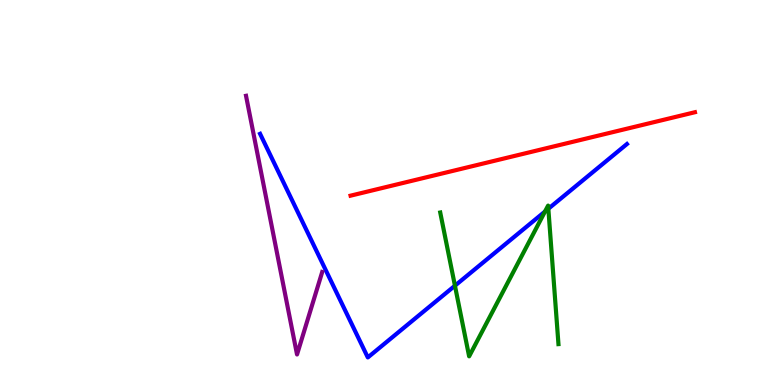[{'lines': ['blue', 'red'], 'intersections': []}, {'lines': ['green', 'red'], 'intersections': []}, {'lines': ['purple', 'red'], 'intersections': []}, {'lines': ['blue', 'green'], 'intersections': [{'x': 5.87, 'y': 2.58}, {'x': 7.03, 'y': 4.51}, {'x': 7.08, 'y': 4.58}]}, {'lines': ['blue', 'purple'], 'intersections': []}, {'lines': ['green', 'purple'], 'intersections': []}]